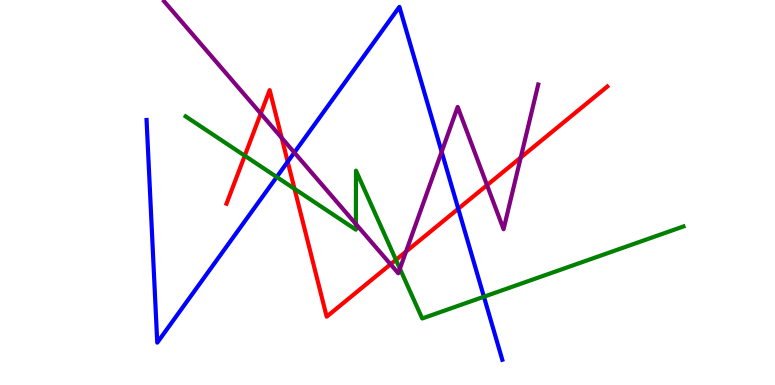[{'lines': ['blue', 'red'], 'intersections': [{'x': 3.71, 'y': 5.8}, {'x': 5.91, 'y': 4.58}]}, {'lines': ['green', 'red'], 'intersections': [{'x': 3.16, 'y': 5.96}, {'x': 3.8, 'y': 5.09}, {'x': 5.11, 'y': 3.25}]}, {'lines': ['purple', 'red'], 'intersections': [{'x': 3.36, 'y': 7.05}, {'x': 3.63, 'y': 6.42}, {'x': 5.04, 'y': 3.14}, {'x': 5.24, 'y': 3.46}, {'x': 6.28, 'y': 5.19}, {'x': 6.72, 'y': 5.91}]}, {'lines': ['blue', 'green'], 'intersections': [{'x': 3.57, 'y': 5.4}, {'x': 6.24, 'y': 2.29}]}, {'lines': ['blue', 'purple'], 'intersections': [{'x': 3.8, 'y': 6.04}, {'x': 5.7, 'y': 6.06}]}, {'lines': ['green', 'purple'], 'intersections': [{'x': 4.59, 'y': 4.18}, {'x': 5.16, 'y': 3.02}]}]